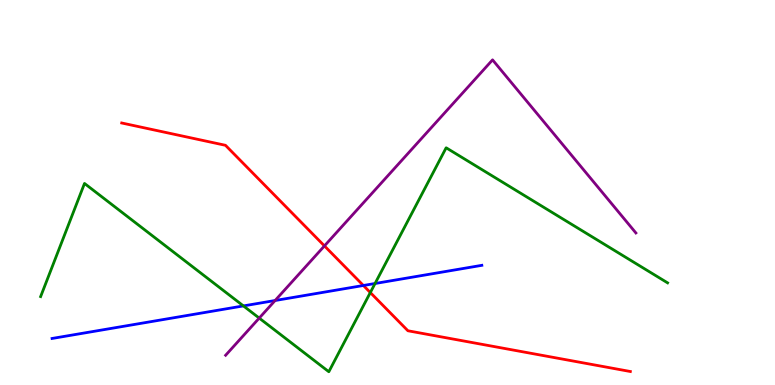[{'lines': ['blue', 'red'], 'intersections': [{'x': 4.69, 'y': 2.58}]}, {'lines': ['green', 'red'], 'intersections': [{'x': 4.78, 'y': 2.4}]}, {'lines': ['purple', 'red'], 'intersections': [{'x': 4.19, 'y': 3.61}]}, {'lines': ['blue', 'green'], 'intersections': [{'x': 3.14, 'y': 2.05}, {'x': 4.84, 'y': 2.64}]}, {'lines': ['blue', 'purple'], 'intersections': [{'x': 3.55, 'y': 2.19}]}, {'lines': ['green', 'purple'], 'intersections': [{'x': 3.34, 'y': 1.74}]}]